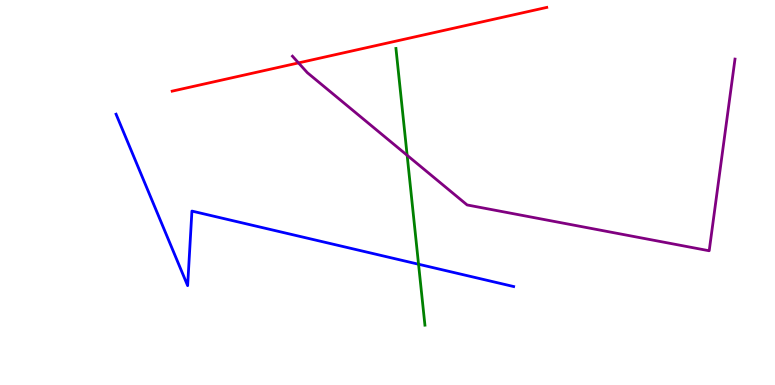[{'lines': ['blue', 'red'], 'intersections': []}, {'lines': ['green', 'red'], 'intersections': []}, {'lines': ['purple', 'red'], 'intersections': [{'x': 3.85, 'y': 8.37}]}, {'lines': ['blue', 'green'], 'intersections': [{'x': 5.4, 'y': 3.14}]}, {'lines': ['blue', 'purple'], 'intersections': []}, {'lines': ['green', 'purple'], 'intersections': [{'x': 5.25, 'y': 5.97}]}]